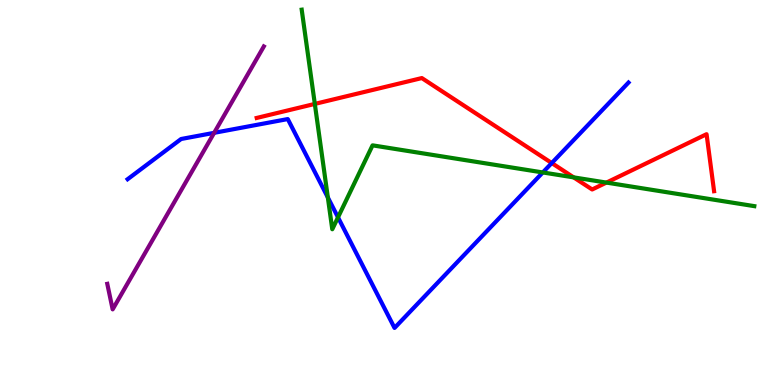[{'lines': ['blue', 'red'], 'intersections': [{'x': 7.12, 'y': 5.76}]}, {'lines': ['green', 'red'], 'intersections': [{'x': 4.06, 'y': 7.3}, {'x': 7.4, 'y': 5.39}, {'x': 7.82, 'y': 5.26}]}, {'lines': ['purple', 'red'], 'intersections': []}, {'lines': ['blue', 'green'], 'intersections': [{'x': 4.23, 'y': 4.87}, {'x': 4.36, 'y': 4.35}, {'x': 7.0, 'y': 5.52}]}, {'lines': ['blue', 'purple'], 'intersections': [{'x': 2.76, 'y': 6.55}]}, {'lines': ['green', 'purple'], 'intersections': []}]